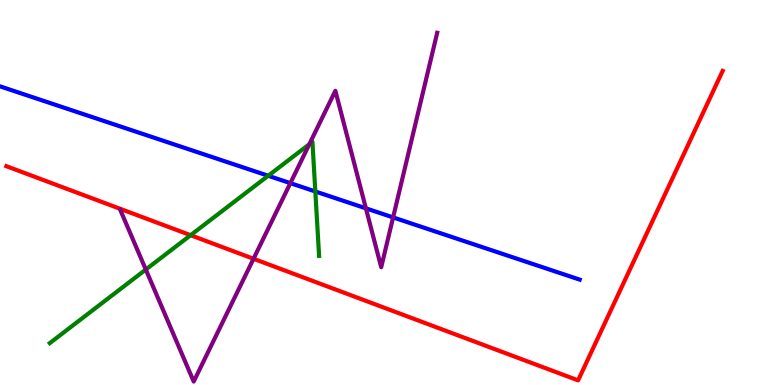[{'lines': ['blue', 'red'], 'intersections': []}, {'lines': ['green', 'red'], 'intersections': [{'x': 2.46, 'y': 3.89}]}, {'lines': ['purple', 'red'], 'intersections': [{'x': 3.27, 'y': 3.28}]}, {'lines': ['blue', 'green'], 'intersections': [{'x': 3.46, 'y': 5.43}, {'x': 4.07, 'y': 5.03}]}, {'lines': ['blue', 'purple'], 'intersections': [{'x': 3.75, 'y': 5.24}, {'x': 4.72, 'y': 4.59}, {'x': 5.07, 'y': 4.35}]}, {'lines': ['green', 'purple'], 'intersections': [{'x': 1.88, 'y': 3.0}, {'x': 3.99, 'y': 6.25}]}]